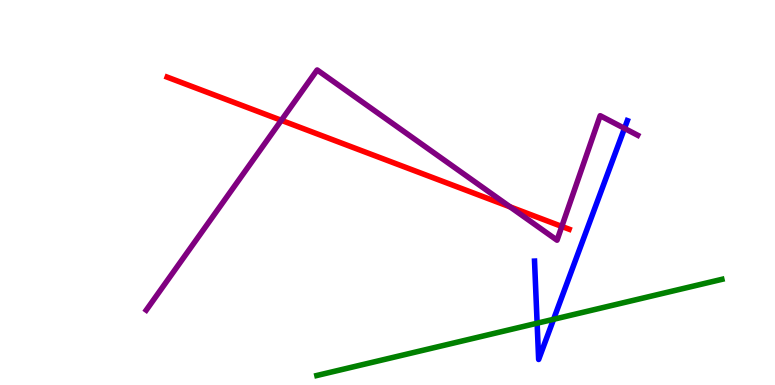[{'lines': ['blue', 'red'], 'intersections': []}, {'lines': ['green', 'red'], 'intersections': []}, {'lines': ['purple', 'red'], 'intersections': [{'x': 3.63, 'y': 6.88}, {'x': 6.58, 'y': 4.63}, {'x': 7.25, 'y': 4.12}]}, {'lines': ['blue', 'green'], 'intersections': [{'x': 6.93, 'y': 1.61}, {'x': 7.14, 'y': 1.71}]}, {'lines': ['blue', 'purple'], 'intersections': [{'x': 8.06, 'y': 6.67}]}, {'lines': ['green', 'purple'], 'intersections': []}]